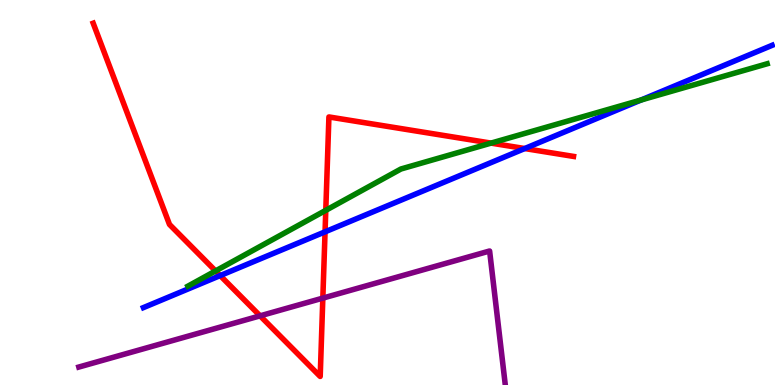[{'lines': ['blue', 'red'], 'intersections': [{'x': 2.84, 'y': 2.84}, {'x': 4.19, 'y': 3.98}, {'x': 6.77, 'y': 6.14}]}, {'lines': ['green', 'red'], 'intersections': [{'x': 2.78, 'y': 2.96}, {'x': 4.2, 'y': 4.54}, {'x': 6.34, 'y': 6.28}]}, {'lines': ['purple', 'red'], 'intersections': [{'x': 3.36, 'y': 1.8}, {'x': 4.17, 'y': 2.26}]}, {'lines': ['blue', 'green'], 'intersections': [{'x': 8.27, 'y': 7.4}]}, {'lines': ['blue', 'purple'], 'intersections': []}, {'lines': ['green', 'purple'], 'intersections': []}]